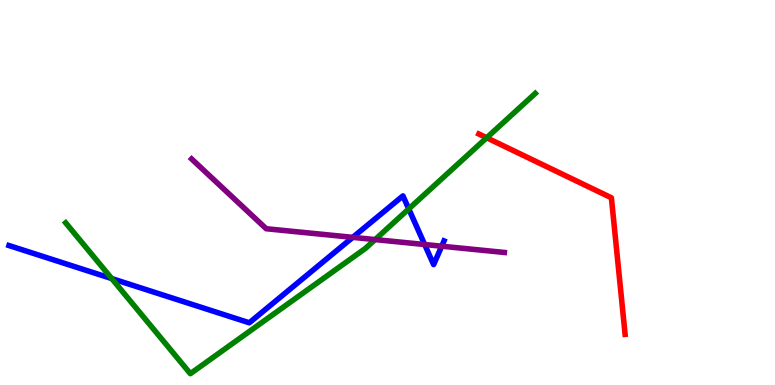[{'lines': ['blue', 'red'], 'intersections': []}, {'lines': ['green', 'red'], 'intersections': [{'x': 6.28, 'y': 6.42}]}, {'lines': ['purple', 'red'], 'intersections': []}, {'lines': ['blue', 'green'], 'intersections': [{'x': 1.44, 'y': 2.76}, {'x': 5.27, 'y': 4.57}]}, {'lines': ['blue', 'purple'], 'intersections': [{'x': 4.55, 'y': 3.83}, {'x': 5.48, 'y': 3.65}, {'x': 5.7, 'y': 3.6}]}, {'lines': ['green', 'purple'], 'intersections': [{'x': 4.84, 'y': 3.78}]}]